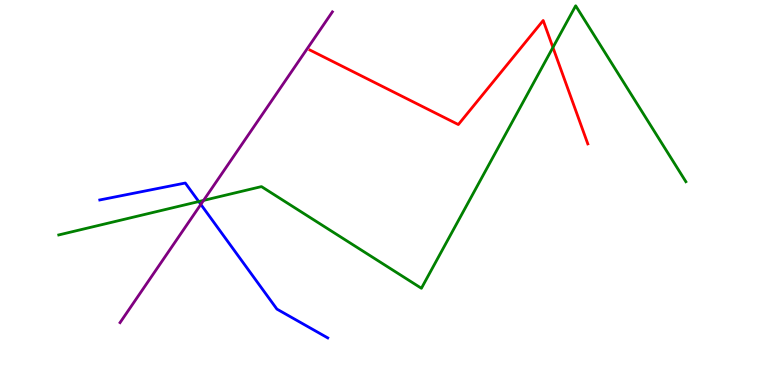[{'lines': ['blue', 'red'], 'intersections': []}, {'lines': ['green', 'red'], 'intersections': [{'x': 7.13, 'y': 8.77}]}, {'lines': ['purple', 'red'], 'intersections': []}, {'lines': ['blue', 'green'], 'intersections': [{'x': 2.56, 'y': 4.76}]}, {'lines': ['blue', 'purple'], 'intersections': [{'x': 2.59, 'y': 4.69}]}, {'lines': ['green', 'purple'], 'intersections': [{'x': 2.63, 'y': 4.79}]}]